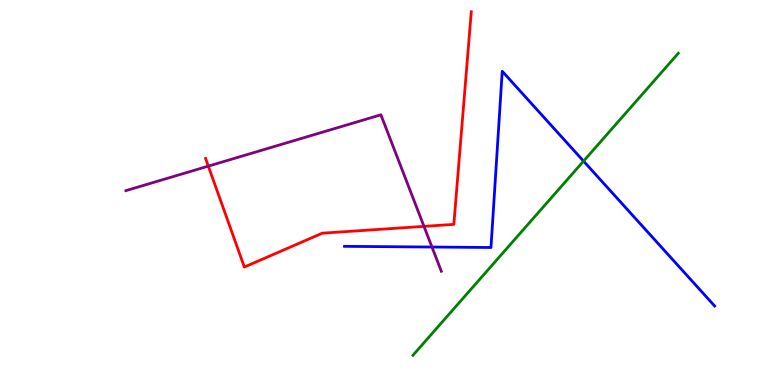[{'lines': ['blue', 'red'], 'intersections': []}, {'lines': ['green', 'red'], 'intersections': []}, {'lines': ['purple', 'red'], 'intersections': [{'x': 2.69, 'y': 5.68}, {'x': 5.47, 'y': 4.12}]}, {'lines': ['blue', 'green'], 'intersections': [{'x': 7.53, 'y': 5.82}]}, {'lines': ['blue', 'purple'], 'intersections': [{'x': 5.57, 'y': 3.58}]}, {'lines': ['green', 'purple'], 'intersections': []}]